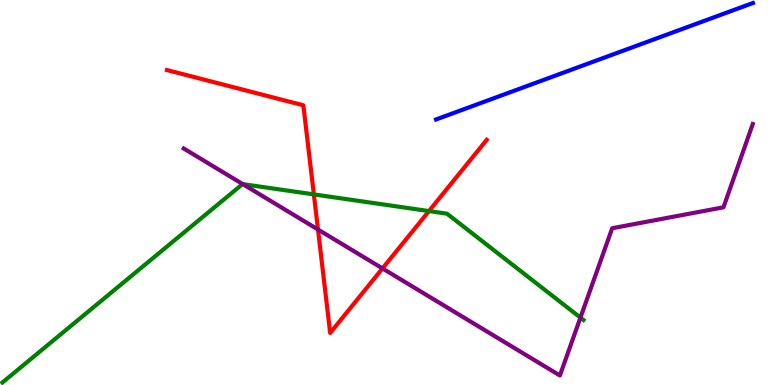[{'lines': ['blue', 'red'], 'intersections': []}, {'lines': ['green', 'red'], 'intersections': [{'x': 4.05, 'y': 4.95}, {'x': 5.54, 'y': 4.52}]}, {'lines': ['purple', 'red'], 'intersections': [{'x': 4.1, 'y': 4.04}, {'x': 4.94, 'y': 3.03}]}, {'lines': ['blue', 'green'], 'intersections': []}, {'lines': ['blue', 'purple'], 'intersections': []}, {'lines': ['green', 'purple'], 'intersections': [{'x': 3.13, 'y': 5.22}, {'x': 7.49, 'y': 1.75}]}]